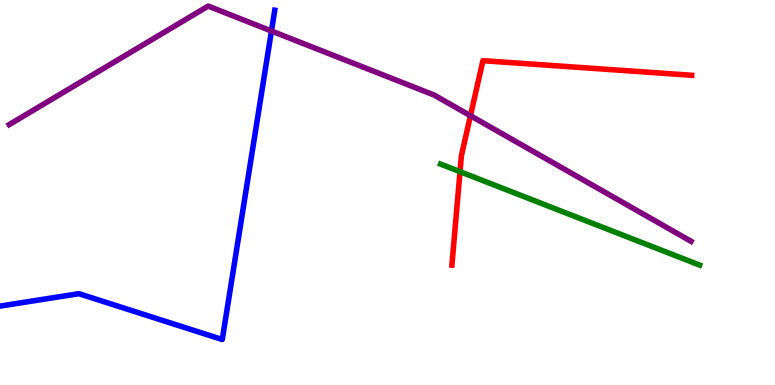[{'lines': ['blue', 'red'], 'intersections': []}, {'lines': ['green', 'red'], 'intersections': [{'x': 5.94, 'y': 5.54}]}, {'lines': ['purple', 'red'], 'intersections': [{'x': 6.07, 'y': 6.99}]}, {'lines': ['blue', 'green'], 'intersections': []}, {'lines': ['blue', 'purple'], 'intersections': [{'x': 3.5, 'y': 9.19}]}, {'lines': ['green', 'purple'], 'intersections': []}]